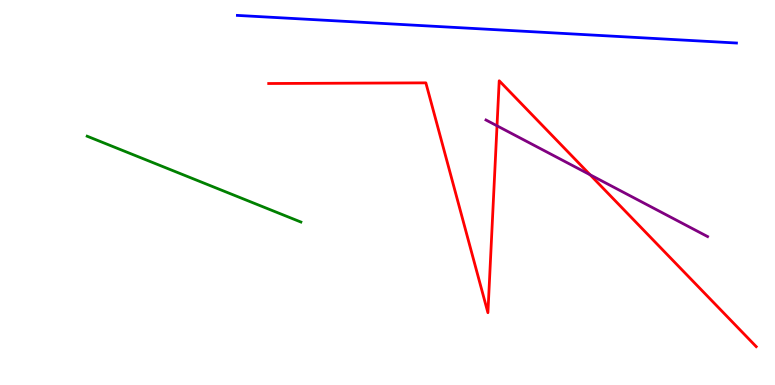[{'lines': ['blue', 'red'], 'intersections': []}, {'lines': ['green', 'red'], 'intersections': []}, {'lines': ['purple', 'red'], 'intersections': [{'x': 6.41, 'y': 6.73}, {'x': 7.61, 'y': 5.46}]}, {'lines': ['blue', 'green'], 'intersections': []}, {'lines': ['blue', 'purple'], 'intersections': []}, {'lines': ['green', 'purple'], 'intersections': []}]